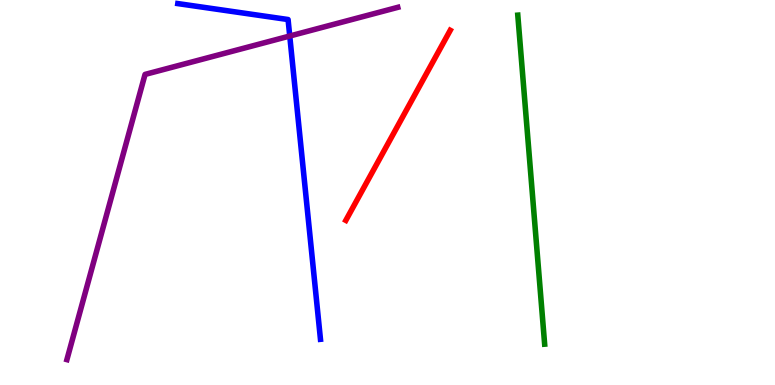[{'lines': ['blue', 'red'], 'intersections': []}, {'lines': ['green', 'red'], 'intersections': []}, {'lines': ['purple', 'red'], 'intersections': []}, {'lines': ['blue', 'green'], 'intersections': []}, {'lines': ['blue', 'purple'], 'intersections': [{'x': 3.74, 'y': 9.06}]}, {'lines': ['green', 'purple'], 'intersections': []}]